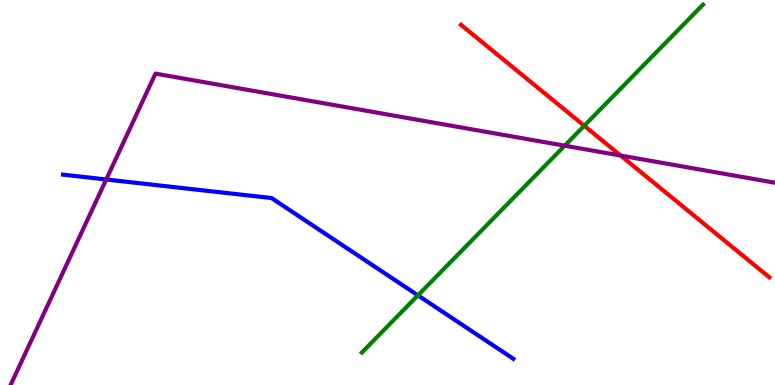[{'lines': ['blue', 'red'], 'intersections': []}, {'lines': ['green', 'red'], 'intersections': [{'x': 7.54, 'y': 6.73}]}, {'lines': ['purple', 'red'], 'intersections': [{'x': 8.01, 'y': 5.96}]}, {'lines': ['blue', 'green'], 'intersections': [{'x': 5.39, 'y': 2.33}]}, {'lines': ['blue', 'purple'], 'intersections': [{'x': 1.37, 'y': 5.34}]}, {'lines': ['green', 'purple'], 'intersections': [{'x': 7.29, 'y': 6.22}]}]